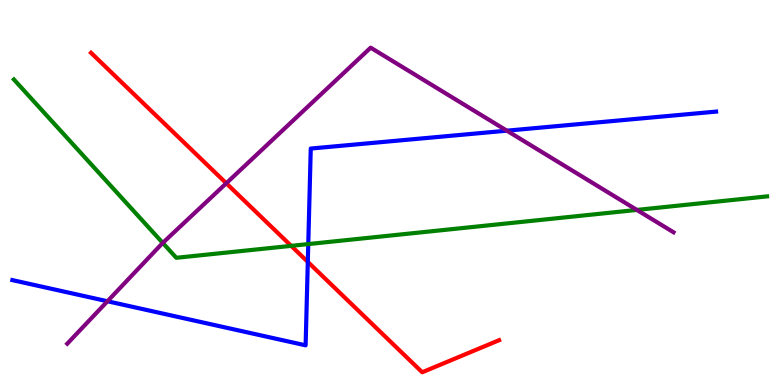[{'lines': ['blue', 'red'], 'intersections': [{'x': 3.97, 'y': 3.2}]}, {'lines': ['green', 'red'], 'intersections': [{'x': 3.76, 'y': 3.61}]}, {'lines': ['purple', 'red'], 'intersections': [{'x': 2.92, 'y': 5.24}]}, {'lines': ['blue', 'green'], 'intersections': [{'x': 3.98, 'y': 3.66}]}, {'lines': ['blue', 'purple'], 'intersections': [{'x': 1.39, 'y': 2.18}, {'x': 6.54, 'y': 6.61}]}, {'lines': ['green', 'purple'], 'intersections': [{'x': 2.1, 'y': 3.69}, {'x': 8.22, 'y': 4.55}]}]